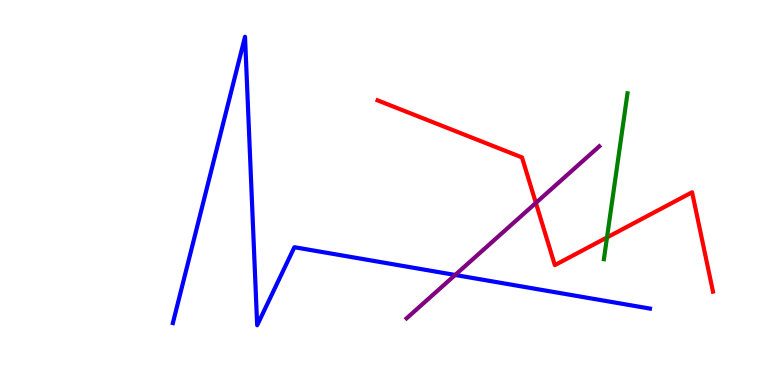[{'lines': ['blue', 'red'], 'intersections': []}, {'lines': ['green', 'red'], 'intersections': [{'x': 7.83, 'y': 3.83}]}, {'lines': ['purple', 'red'], 'intersections': [{'x': 6.91, 'y': 4.73}]}, {'lines': ['blue', 'green'], 'intersections': []}, {'lines': ['blue', 'purple'], 'intersections': [{'x': 5.87, 'y': 2.86}]}, {'lines': ['green', 'purple'], 'intersections': []}]